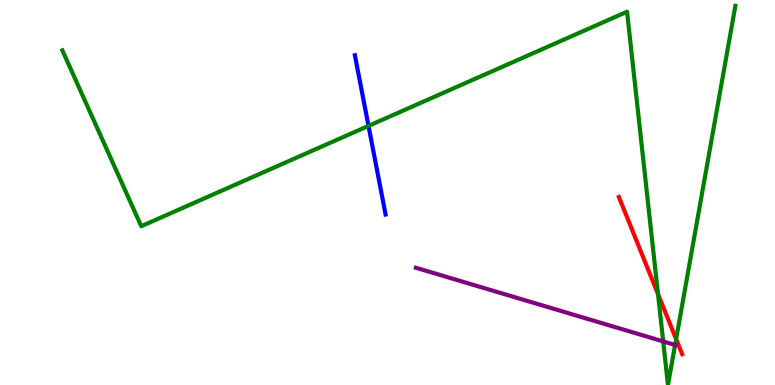[{'lines': ['blue', 'red'], 'intersections': []}, {'lines': ['green', 'red'], 'intersections': [{'x': 8.49, 'y': 2.36}, {'x': 8.72, 'y': 1.19}]}, {'lines': ['purple', 'red'], 'intersections': []}, {'lines': ['blue', 'green'], 'intersections': [{'x': 4.75, 'y': 6.73}]}, {'lines': ['blue', 'purple'], 'intersections': []}, {'lines': ['green', 'purple'], 'intersections': [{'x': 8.56, 'y': 1.13}]}]